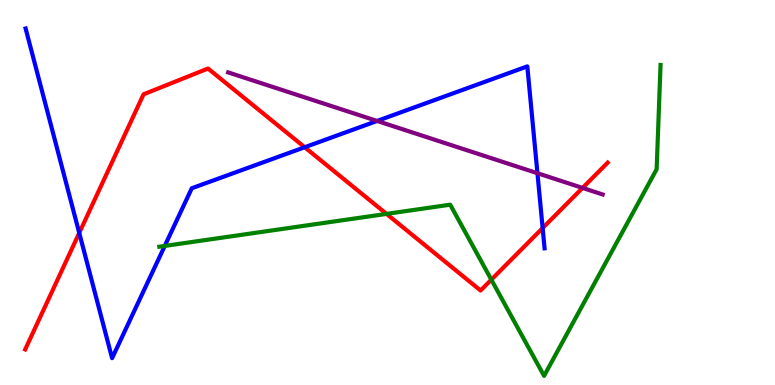[{'lines': ['blue', 'red'], 'intersections': [{'x': 1.02, 'y': 3.95}, {'x': 3.93, 'y': 6.18}, {'x': 7.0, 'y': 4.08}]}, {'lines': ['green', 'red'], 'intersections': [{'x': 4.99, 'y': 4.44}, {'x': 6.34, 'y': 2.74}]}, {'lines': ['purple', 'red'], 'intersections': [{'x': 7.52, 'y': 5.12}]}, {'lines': ['blue', 'green'], 'intersections': [{'x': 2.13, 'y': 3.61}]}, {'lines': ['blue', 'purple'], 'intersections': [{'x': 4.87, 'y': 6.86}, {'x': 6.93, 'y': 5.5}]}, {'lines': ['green', 'purple'], 'intersections': []}]